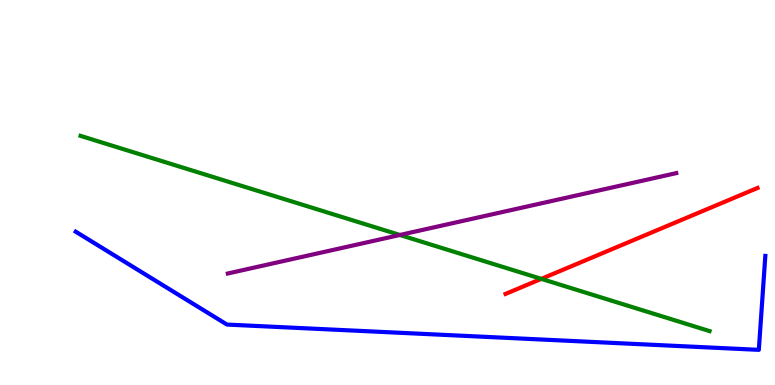[{'lines': ['blue', 'red'], 'intersections': []}, {'lines': ['green', 'red'], 'intersections': [{'x': 6.98, 'y': 2.76}]}, {'lines': ['purple', 'red'], 'intersections': []}, {'lines': ['blue', 'green'], 'intersections': []}, {'lines': ['blue', 'purple'], 'intersections': []}, {'lines': ['green', 'purple'], 'intersections': [{'x': 5.16, 'y': 3.9}]}]